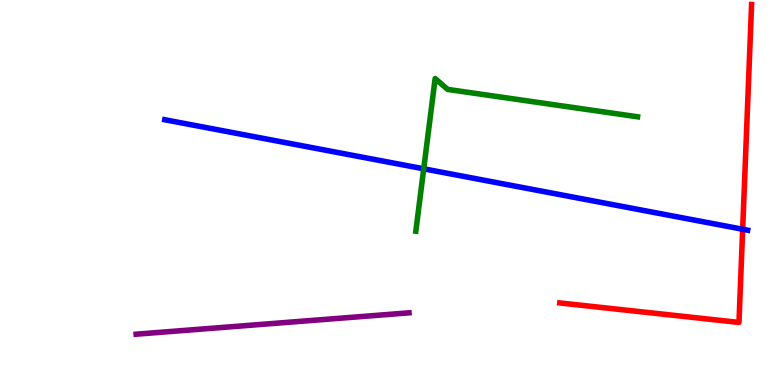[{'lines': ['blue', 'red'], 'intersections': [{'x': 9.58, 'y': 4.05}]}, {'lines': ['green', 'red'], 'intersections': []}, {'lines': ['purple', 'red'], 'intersections': []}, {'lines': ['blue', 'green'], 'intersections': [{'x': 5.47, 'y': 5.62}]}, {'lines': ['blue', 'purple'], 'intersections': []}, {'lines': ['green', 'purple'], 'intersections': []}]